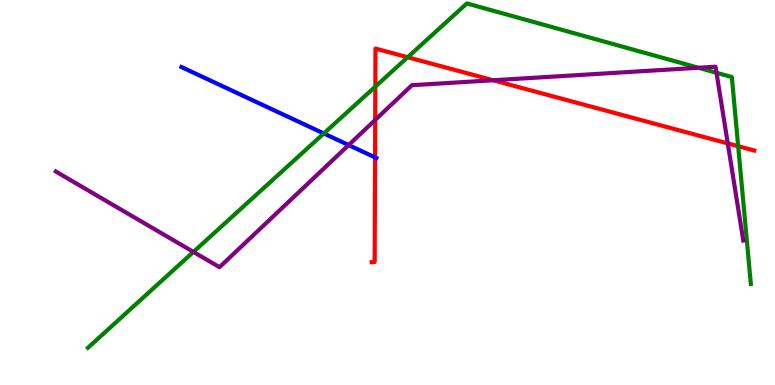[{'lines': ['blue', 'red'], 'intersections': [{'x': 4.84, 'y': 5.91}]}, {'lines': ['green', 'red'], 'intersections': [{'x': 4.84, 'y': 7.75}, {'x': 5.26, 'y': 8.51}, {'x': 9.52, 'y': 6.2}]}, {'lines': ['purple', 'red'], 'intersections': [{'x': 4.84, 'y': 6.88}, {'x': 6.36, 'y': 7.92}, {'x': 9.39, 'y': 6.28}]}, {'lines': ['blue', 'green'], 'intersections': [{'x': 4.18, 'y': 6.53}]}, {'lines': ['blue', 'purple'], 'intersections': [{'x': 4.5, 'y': 6.23}]}, {'lines': ['green', 'purple'], 'intersections': [{'x': 2.5, 'y': 3.46}, {'x': 9.01, 'y': 8.24}, {'x': 9.25, 'y': 8.11}]}]